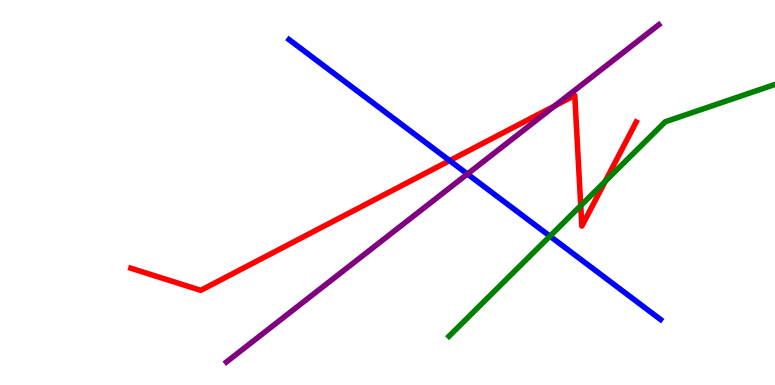[{'lines': ['blue', 'red'], 'intersections': [{'x': 5.8, 'y': 5.83}]}, {'lines': ['green', 'red'], 'intersections': [{'x': 7.49, 'y': 4.66}, {'x': 7.81, 'y': 5.29}]}, {'lines': ['purple', 'red'], 'intersections': [{'x': 7.16, 'y': 7.25}]}, {'lines': ['blue', 'green'], 'intersections': [{'x': 7.1, 'y': 3.87}]}, {'lines': ['blue', 'purple'], 'intersections': [{'x': 6.03, 'y': 5.48}]}, {'lines': ['green', 'purple'], 'intersections': []}]